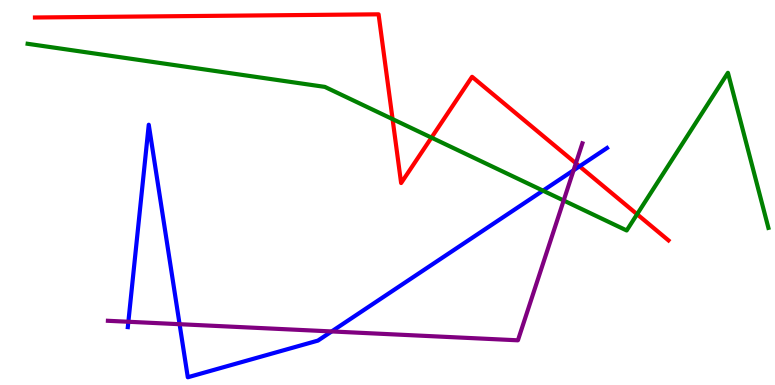[{'lines': ['blue', 'red'], 'intersections': [{'x': 7.48, 'y': 5.68}]}, {'lines': ['green', 'red'], 'intersections': [{'x': 5.07, 'y': 6.91}, {'x': 5.57, 'y': 6.43}, {'x': 8.22, 'y': 4.44}]}, {'lines': ['purple', 'red'], 'intersections': [{'x': 7.43, 'y': 5.76}]}, {'lines': ['blue', 'green'], 'intersections': [{'x': 7.01, 'y': 5.05}]}, {'lines': ['blue', 'purple'], 'intersections': [{'x': 1.66, 'y': 1.64}, {'x': 2.32, 'y': 1.58}, {'x': 4.28, 'y': 1.39}, {'x': 7.4, 'y': 5.58}]}, {'lines': ['green', 'purple'], 'intersections': [{'x': 7.27, 'y': 4.79}]}]